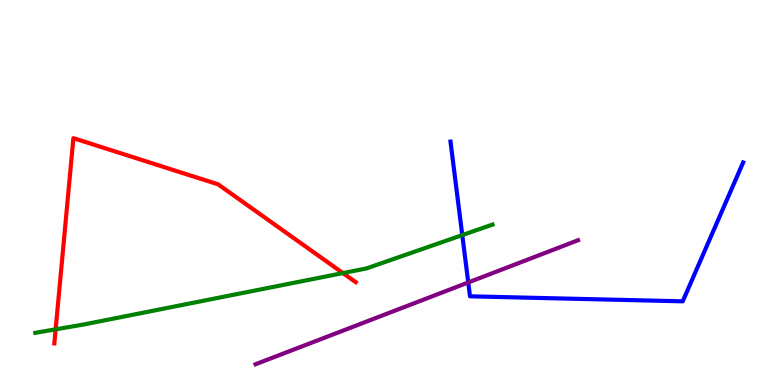[{'lines': ['blue', 'red'], 'intersections': []}, {'lines': ['green', 'red'], 'intersections': [{'x': 0.718, 'y': 1.45}, {'x': 4.43, 'y': 2.91}]}, {'lines': ['purple', 'red'], 'intersections': []}, {'lines': ['blue', 'green'], 'intersections': [{'x': 5.96, 'y': 3.89}]}, {'lines': ['blue', 'purple'], 'intersections': [{'x': 6.04, 'y': 2.66}]}, {'lines': ['green', 'purple'], 'intersections': []}]